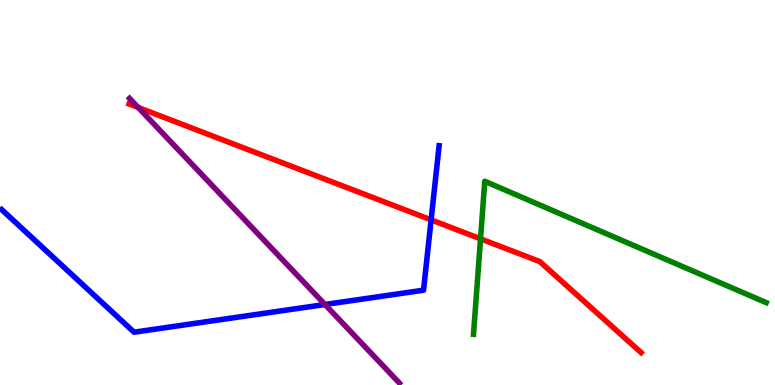[{'lines': ['blue', 'red'], 'intersections': [{'x': 5.56, 'y': 4.29}]}, {'lines': ['green', 'red'], 'intersections': [{'x': 6.2, 'y': 3.8}]}, {'lines': ['purple', 'red'], 'intersections': [{'x': 1.78, 'y': 7.21}]}, {'lines': ['blue', 'green'], 'intersections': []}, {'lines': ['blue', 'purple'], 'intersections': [{'x': 4.19, 'y': 2.09}]}, {'lines': ['green', 'purple'], 'intersections': []}]